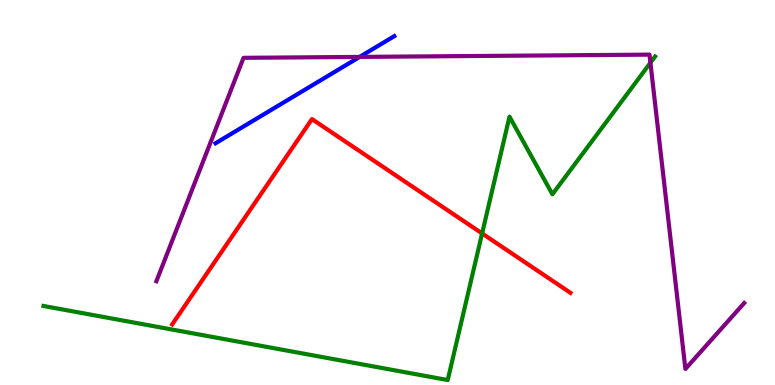[{'lines': ['blue', 'red'], 'intersections': []}, {'lines': ['green', 'red'], 'intersections': [{'x': 6.22, 'y': 3.94}]}, {'lines': ['purple', 'red'], 'intersections': []}, {'lines': ['blue', 'green'], 'intersections': []}, {'lines': ['blue', 'purple'], 'intersections': [{'x': 4.64, 'y': 8.52}]}, {'lines': ['green', 'purple'], 'intersections': [{'x': 8.39, 'y': 8.37}]}]